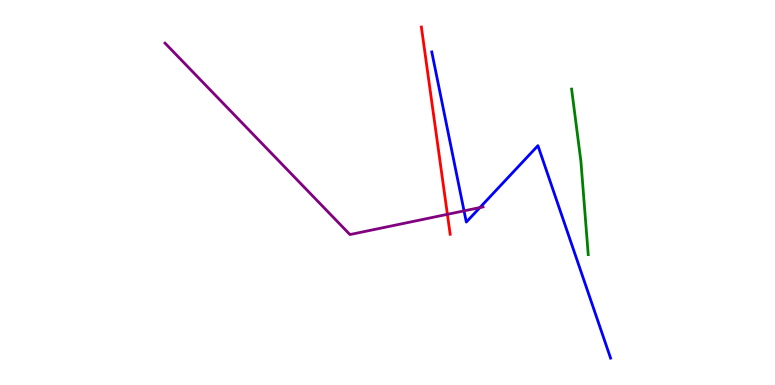[{'lines': ['blue', 'red'], 'intersections': []}, {'lines': ['green', 'red'], 'intersections': []}, {'lines': ['purple', 'red'], 'intersections': [{'x': 5.77, 'y': 4.43}]}, {'lines': ['blue', 'green'], 'intersections': []}, {'lines': ['blue', 'purple'], 'intersections': [{'x': 5.99, 'y': 4.52}, {'x': 6.19, 'y': 4.61}]}, {'lines': ['green', 'purple'], 'intersections': []}]